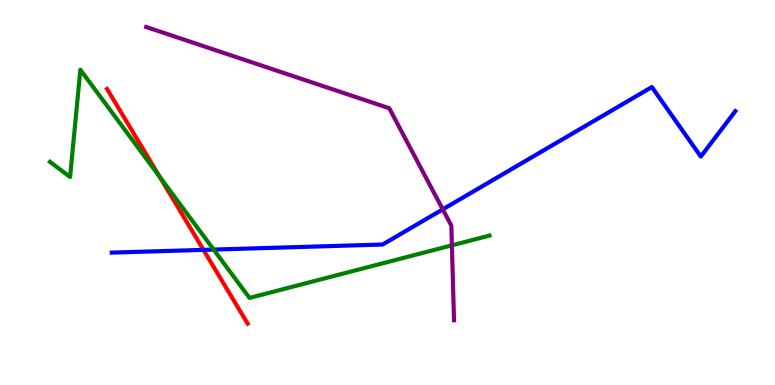[{'lines': ['blue', 'red'], 'intersections': [{'x': 2.63, 'y': 3.51}]}, {'lines': ['green', 'red'], 'intersections': [{'x': 2.06, 'y': 5.41}]}, {'lines': ['purple', 'red'], 'intersections': []}, {'lines': ['blue', 'green'], 'intersections': [{'x': 2.76, 'y': 3.52}]}, {'lines': ['blue', 'purple'], 'intersections': [{'x': 5.71, 'y': 4.56}]}, {'lines': ['green', 'purple'], 'intersections': [{'x': 5.83, 'y': 3.63}]}]